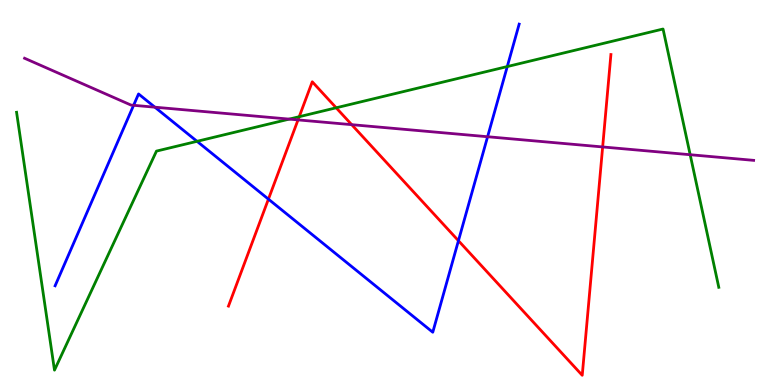[{'lines': ['blue', 'red'], 'intersections': [{'x': 3.46, 'y': 4.83}, {'x': 5.92, 'y': 3.75}]}, {'lines': ['green', 'red'], 'intersections': [{'x': 3.86, 'y': 6.97}, {'x': 4.34, 'y': 7.2}]}, {'lines': ['purple', 'red'], 'intersections': [{'x': 3.85, 'y': 6.89}, {'x': 4.54, 'y': 6.76}, {'x': 7.78, 'y': 6.18}]}, {'lines': ['blue', 'green'], 'intersections': [{'x': 2.54, 'y': 6.33}, {'x': 6.55, 'y': 8.27}]}, {'lines': ['blue', 'purple'], 'intersections': [{'x': 1.72, 'y': 7.26}, {'x': 2.0, 'y': 7.22}, {'x': 6.29, 'y': 6.45}]}, {'lines': ['green', 'purple'], 'intersections': [{'x': 3.73, 'y': 6.91}, {'x': 8.91, 'y': 5.98}]}]